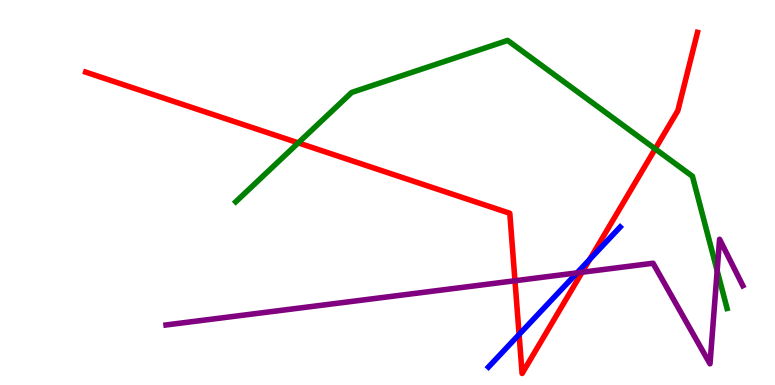[{'lines': ['blue', 'red'], 'intersections': [{'x': 6.7, 'y': 1.31}, {'x': 7.61, 'y': 3.26}]}, {'lines': ['green', 'red'], 'intersections': [{'x': 3.85, 'y': 6.29}, {'x': 8.45, 'y': 6.13}]}, {'lines': ['purple', 'red'], 'intersections': [{'x': 6.64, 'y': 2.71}, {'x': 7.51, 'y': 2.93}]}, {'lines': ['blue', 'green'], 'intersections': []}, {'lines': ['blue', 'purple'], 'intersections': [{'x': 7.45, 'y': 2.91}]}, {'lines': ['green', 'purple'], 'intersections': [{'x': 9.25, 'y': 2.97}]}]